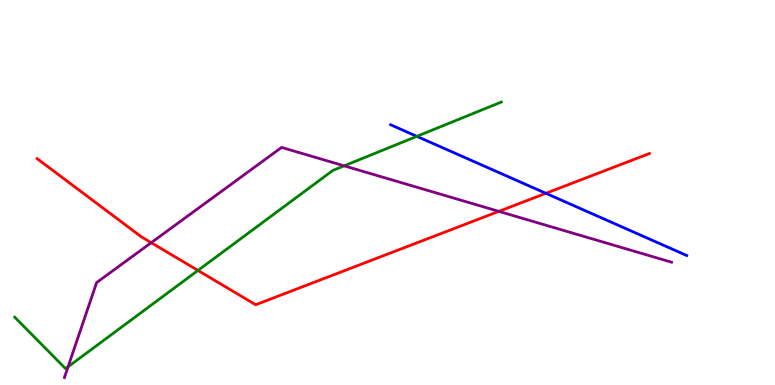[{'lines': ['blue', 'red'], 'intersections': [{'x': 7.04, 'y': 4.98}]}, {'lines': ['green', 'red'], 'intersections': [{'x': 2.55, 'y': 2.98}]}, {'lines': ['purple', 'red'], 'intersections': [{'x': 1.95, 'y': 3.7}, {'x': 6.44, 'y': 4.51}]}, {'lines': ['blue', 'green'], 'intersections': [{'x': 5.38, 'y': 6.46}]}, {'lines': ['blue', 'purple'], 'intersections': []}, {'lines': ['green', 'purple'], 'intersections': [{'x': 0.878, 'y': 0.473}, {'x': 4.44, 'y': 5.69}]}]